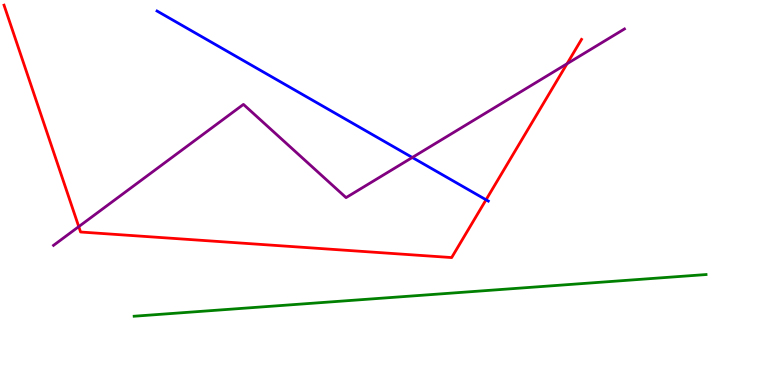[{'lines': ['blue', 'red'], 'intersections': [{'x': 6.27, 'y': 4.81}]}, {'lines': ['green', 'red'], 'intersections': []}, {'lines': ['purple', 'red'], 'intersections': [{'x': 1.02, 'y': 4.11}, {'x': 7.32, 'y': 8.34}]}, {'lines': ['blue', 'green'], 'intersections': []}, {'lines': ['blue', 'purple'], 'intersections': [{'x': 5.32, 'y': 5.91}]}, {'lines': ['green', 'purple'], 'intersections': []}]